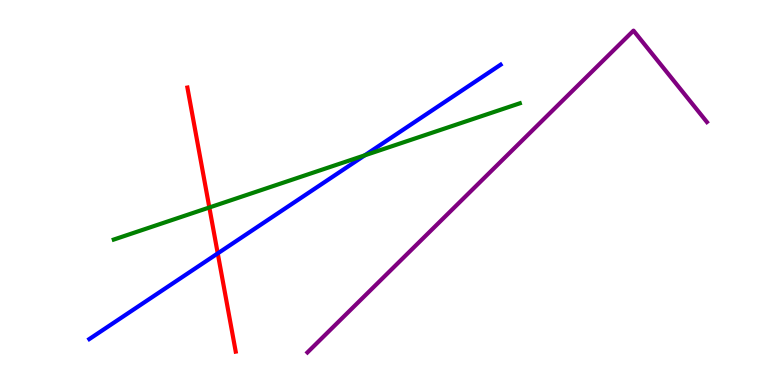[{'lines': ['blue', 'red'], 'intersections': [{'x': 2.81, 'y': 3.42}]}, {'lines': ['green', 'red'], 'intersections': [{'x': 2.7, 'y': 4.61}]}, {'lines': ['purple', 'red'], 'intersections': []}, {'lines': ['blue', 'green'], 'intersections': [{'x': 4.71, 'y': 5.97}]}, {'lines': ['blue', 'purple'], 'intersections': []}, {'lines': ['green', 'purple'], 'intersections': []}]